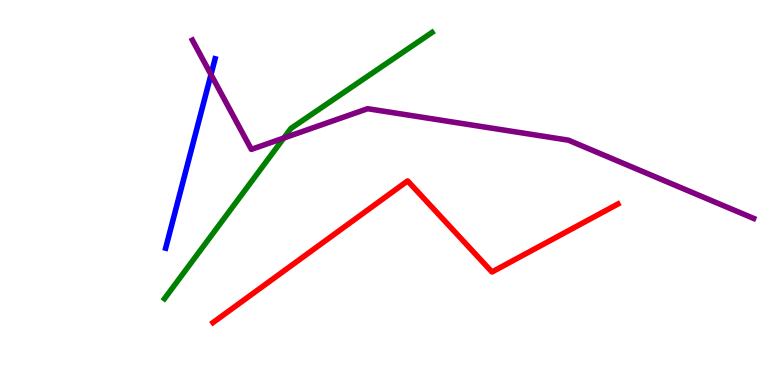[{'lines': ['blue', 'red'], 'intersections': []}, {'lines': ['green', 'red'], 'intersections': []}, {'lines': ['purple', 'red'], 'intersections': []}, {'lines': ['blue', 'green'], 'intersections': []}, {'lines': ['blue', 'purple'], 'intersections': [{'x': 2.72, 'y': 8.06}]}, {'lines': ['green', 'purple'], 'intersections': [{'x': 3.66, 'y': 6.41}]}]